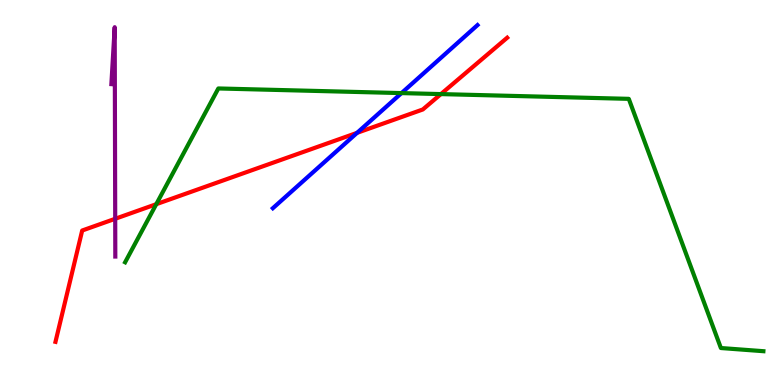[{'lines': ['blue', 'red'], 'intersections': [{'x': 4.61, 'y': 6.55}]}, {'lines': ['green', 'red'], 'intersections': [{'x': 2.02, 'y': 4.7}, {'x': 5.69, 'y': 7.56}]}, {'lines': ['purple', 'red'], 'intersections': [{'x': 1.49, 'y': 4.32}]}, {'lines': ['blue', 'green'], 'intersections': [{'x': 5.18, 'y': 7.58}]}, {'lines': ['blue', 'purple'], 'intersections': []}, {'lines': ['green', 'purple'], 'intersections': []}]